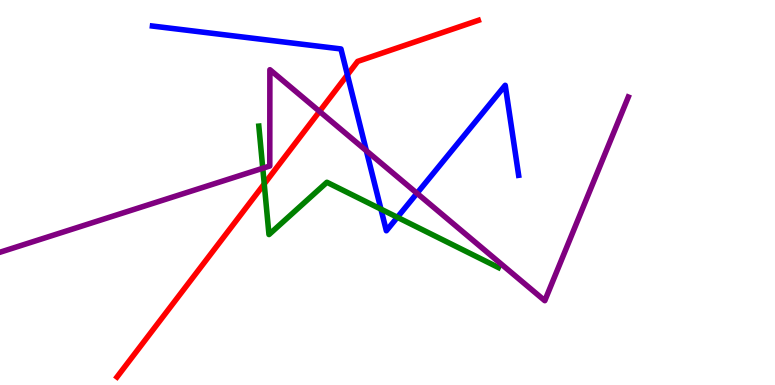[{'lines': ['blue', 'red'], 'intersections': [{'x': 4.48, 'y': 8.06}]}, {'lines': ['green', 'red'], 'intersections': [{'x': 3.41, 'y': 5.22}]}, {'lines': ['purple', 'red'], 'intersections': [{'x': 4.12, 'y': 7.11}]}, {'lines': ['blue', 'green'], 'intersections': [{'x': 4.92, 'y': 4.57}, {'x': 5.13, 'y': 4.36}]}, {'lines': ['blue', 'purple'], 'intersections': [{'x': 4.73, 'y': 6.08}, {'x': 5.38, 'y': 4.98}]}, {'lines': ['green', 'purple'], 'intersections': [{'x': 3.39, 'y': 5.63}]}]